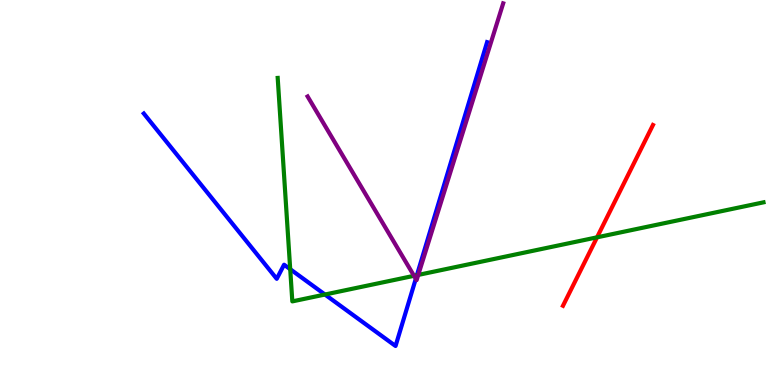[{'lines': ['blue', 'red'], 'intersections': []}, {'lines': ['green', 'red'], 'intersections': [{'x': 7.7, 'y': 3.84}]}, {'lines': ['purple', 'red'], 'intersections': []}, {'lines': ['blue', 'green'], 'intersections': [{'x': 3.74, 'y': 3.01}, {'x': 4.19, 'y': 2.35}, {'x': 5.38, 'y': 2.85}]}, {'lines': ['blue', 'purple'], 'intersections': [{'x': 5.37, 'y': 2.76}]}, {'lines': ['green', 'purple'], 'intersections': [{'x': 5.34, 'y': 2.84}, {'x': 5.4, 'y': 2.86}]}]